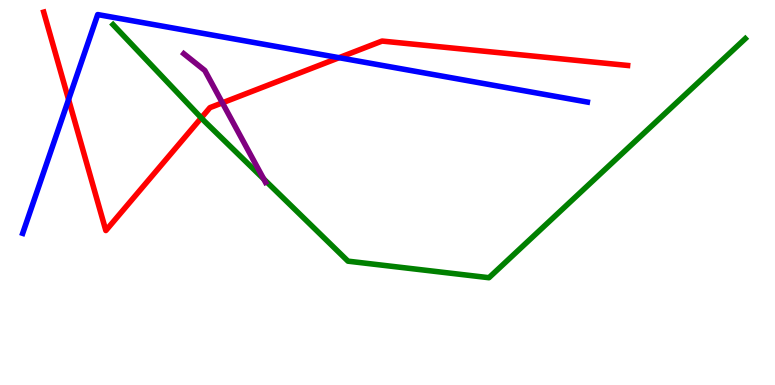[{'lines': ['blue', 'red'], 'intersections': [{'x': 0.885, 'y': 7.41}, {'x': 4.37, 'y': 8.5}]}, {'lines': ['green', 'red'], 'intersections': [{'x': 2.6, 'y': 6.94}]}, {'lines': ['purple', 'red'], 'intersections': [{'x': 2.87, 'y': 7.33}]}, {'lines': ['blue', 'green'], 'intersections': []}, {'lines': ['blue', 'purple'], 'intersections': []}, {'lines': ['green', 'purple'], 'intersections': [{'x': 3.4, 'y': 5.35}]}]